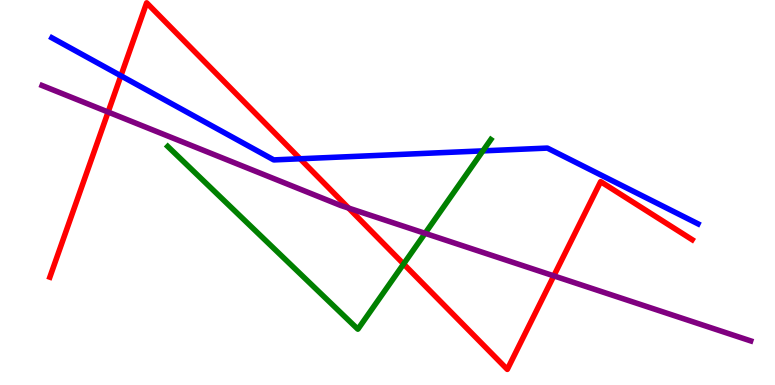[{'lines': ['blue', 'red'], 'intersections': [{'x': 1.56, 'y': 8.03}, {'x': 3.87, 'y': 5.88}]}, {'lines': ['green', 'red'], 'intersections': [{'x': 5.21, 'y': 3.14}]}, {'lines': ['purple', 'red'], 'intersections': [{'x': 1.4, 'y': 7.09}, {'x': 4.5, 'y': 4.6}, {'x': 7.15, 'y': 2.83}]}, {'lines': ['blue', 'green'], 'intersections': [{'x': 6.23, 'y': 6.08}]}, {'lines': ['blue', 'purple'], 'intersections': []}, {'lines': ['green', 'purple'], 'intersections': [{'x': 5.48, 'y': 3.94}]}]